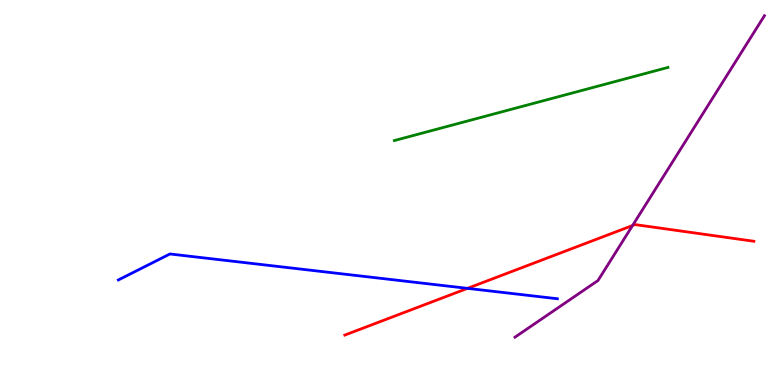[{'lines': ['blue', 'red'], 'intersections': [{'x': 6.03, 'y': 2.51}]}, {'lines': ['green', 'red'], 'intersections': []}, {'lines': ['purple', 'red'], 'intersections': [{'x': 8.16, 'y': 4.14}]}, {'lines': ['blue', 'green'], 'intersections': []}, {'lines': ['blue', 'purple'], 'intersections': []}, {'lines': ['green', 'purple'], 'intersections': []}]